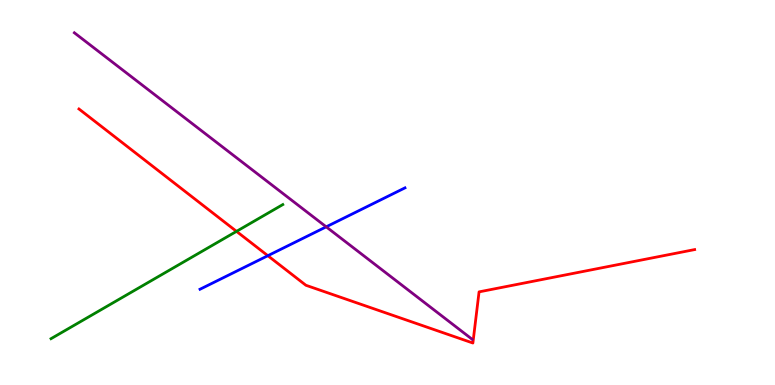[{'lines': ['blue', 'red'], 'intersections': [{'x': 3.46, 'y': 3.36}]}, {'lines': ['green', 'red'], 'intersections': [{'x': 3.05, 'y': 3.99}]}, {'lines': ['purple', 'red'], 'intersections': []}, {'lines': ['blue', 'green'], 'intersections': []}, {'lines': ['blue', 'purple'], 'intersections': [{'x': 4.21, 'y': 4.11}]}, {'lines': ['green', 'purple'], 'intersections': []}]